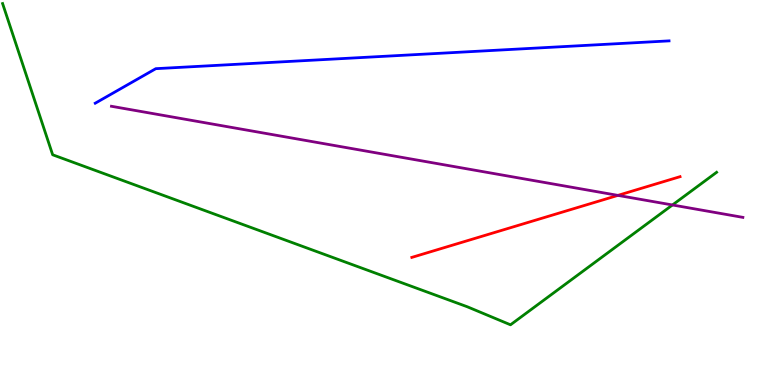[{'lines': ['blue', 'red'], 'intersections': []}, {'lines': ['green', 'red'], 'intersections': []}, {'lines': ['purple', 'red'], 'intersections': [{'x': 7.97, 'y': 4.93}]}, {'lines': ['blue', 'green'], 'intersections': []}, {'lines': ['blue', 'purple'], 'intersections': []}, {'lines': ['green', 'purple'], 'intersections': [{'x': 8.68, 'y': 4.68}]}]